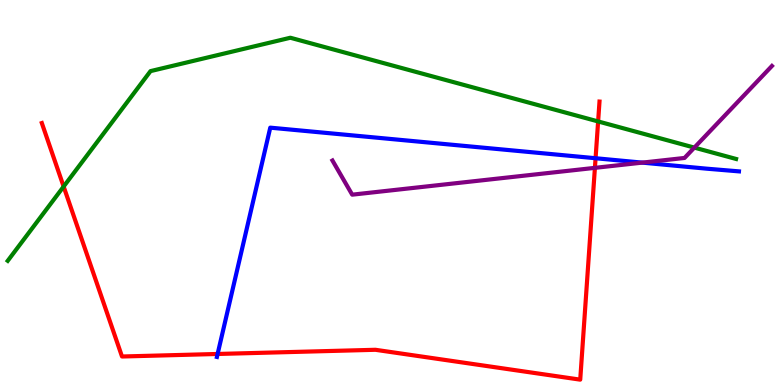[{'lines': ['blue', 'red'], 'intersections': [{'x': 2.81, 'y': 0.806}, {'x': 7.68, 'y': 5.89}]}, {'lines': ['green', 'red'], 'intersections': [{'x': 0.821, 'y': 5.15}, {'x': 7.72, 'y': 6.85}]}, {'lines': ['purple', 'red'], 'intersections': [{'x': 7.68, 'y': 5.64}]}, {'lines': ['blue', 'green'], 'intersections': []}, {'lines': ['blue', 'purple'], 'intersections': [{'x': 8.29, 'y': 5.78}]}, {'lines': ['green', 'purple'], 'intersections': [{'x': 8.96, 'y': 6.17}]}]